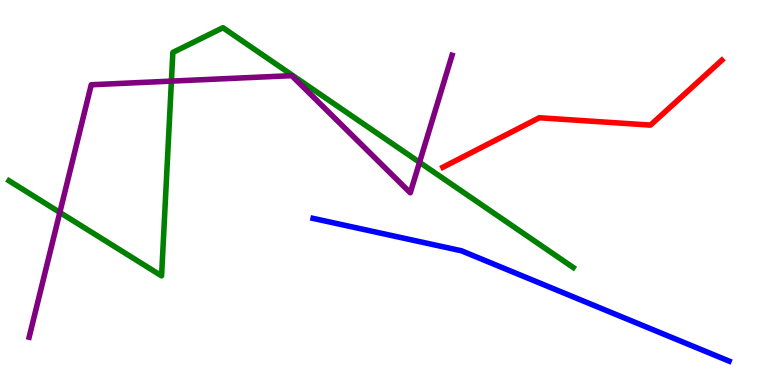[{'lines': ['blue', 'red'], 'intersections': []}, {'lines': ['green', 'red'], 'intersections': []}, {'lines': ['purple', 'red'], 'intersections': []}, {'lines': ['blue', 'green'], 'intersections': []}, {'lines': ['blue', 'purple'], 'intersections': []}, {'lines': ['green', 'purple'], 'intersections': [{'x': 0.772, 'y': 4.48}, {'x': 2.21, 'y': 7.89}, {'x': 5.41, 'y': 5.78}]}]